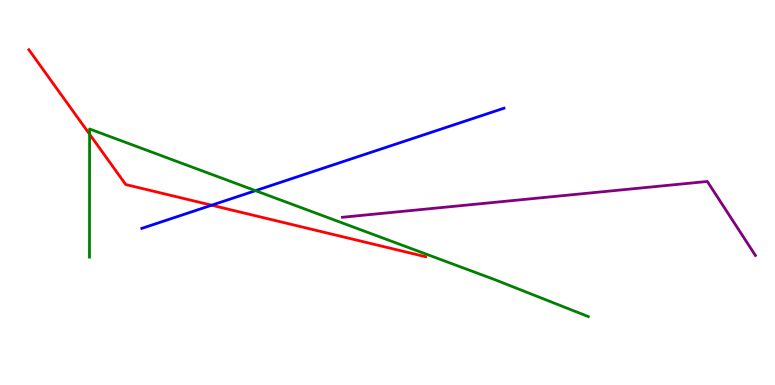[{'lines': ['blue', 'red'], 'intersections': [{'x': 2.73, 'y': 4.67}]}, {'lines': ['green', 'red'], 'intersections': [{'x': 1.16, 'y': 6.51}]}, {'lines': ['purple', 'red'], 'intersections': []}, {'lines': ['blue', 'green'], 'intersections': [{'x': 3.3, 'y': 5.05}]}, {'lines': ['blue', 'purple'], 'intersections': []}, {'lines': ['green', 'purple'], 'intersections': []}]